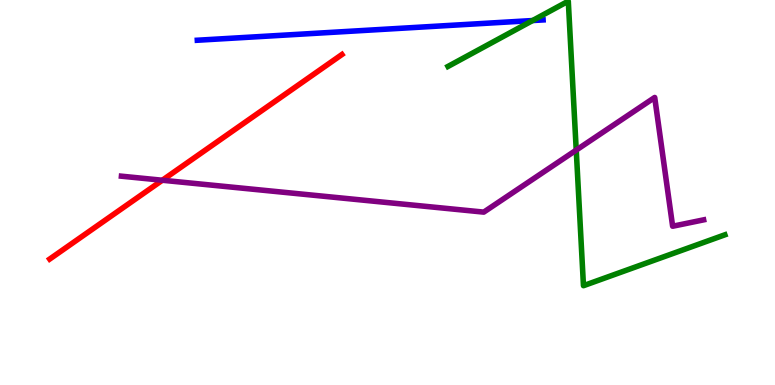[{'lines': ['blue', 'red'], 'intersections': []}, {'lines': ['green', 'red'], 'intersections': []}, {'lines': ['purple', 'red'], 'intersections': [{'x': 2.09, 'y': 5.32}]}, {'lines': ['blue', 'green'], 'intersections': [{'x': 6.87, 'y': 9.47}]}, {'lines': ['blue', 'purple'], 'intersections': []}, {'lines': ['green', 'purple'], 'intersections': [{'x': 7.44, 'y': 6.1}]}]